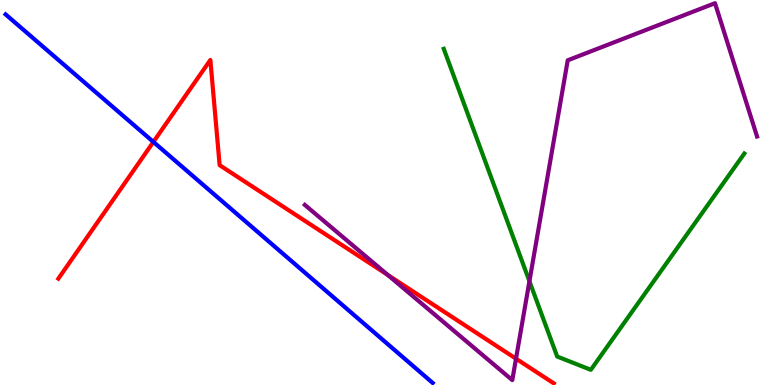[{'lines': ['blue', 'red'], 'intersections': [{'x': 1.98, 'y': 6.31}]}, {'lines': ['green', 'red'], 'intersections': []}, {'lines': ['purple', 'red'], 'intersections': [{'x': 5.0, 'y': 2.86}, {'x': 6.66, 'y': 0.683}]}, {'lines': ['blue', 'green'], 'intersections': []}, {'lines': ['blue', 'purple'], 'intersections': []}, {'lines': ['green', 'purple'], 'intersections': [{'x': 6.83, 'y': 2.7}]}]